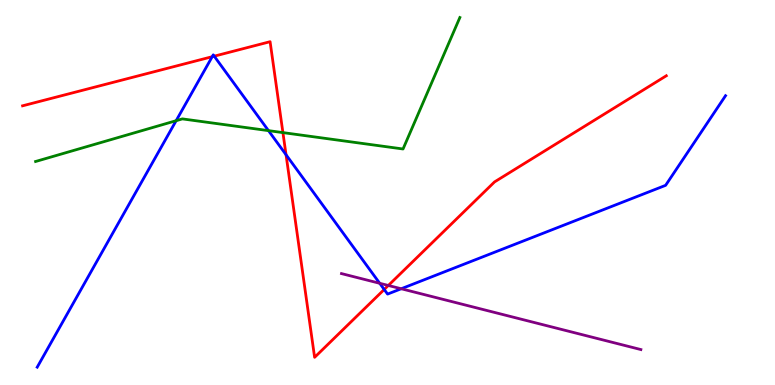[{'lines': ['blue', 'red'], 'intersections': [{'x': 2.74, 'y': 8.53}, {'x': 2.76, 'y': 8.54}, {'x': 3.69, 'y': 5.98}, {'x': 4.96, 'y': 2.48}]}, {'lines': ['green', 'red'], 'intersections': [{'x': 3.65, 'y': 6.56}]}, {'lines': ['purple', 'red'], 'intersections': [{'x': 5.01, 'y': 2.59}]}, {'lines': ['blue', 'green'], 'intersections': [{'x': 2.27, 'y': 6.86}, {'x': 3.46, 'y': 6.61}]}, {'lines': ['blue', 'purple'], 'intersections': [{'x': 4.9, 'y': 2.64}, {'x': 5.18, 'y': 2.5}]}, {'lines': ['green', 'purple'], 'intersections': []}]